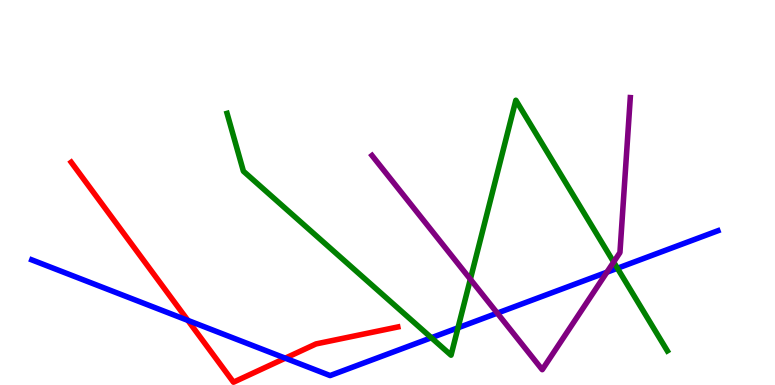[{'lines': ['blue', 'red'], 'intersections': [{'x': 2.42, 'y': 1.68}, {'x': 3.68, 'y': 0.697}]}, {'lines': ['green', 'red'], 'intersections': []}, {'lines': ['purple', 'red'], 'intersections': []}, {'lines': ['blue', 'green'], 'intersections': [{'x': 5.57, 'y': 1.23}, {'x': 5.91, 'y': 1.49}, {'x': 7.97, 'y': 3.03}]}, {'lines': ['blue', 'purple'], 'intersections': [{'x': 6.42, 'y': 1.87}, {'x': 7.83, 'y': 2.93}]}, {'lines': ['green', 'purple'], 'intersections': [{'x': 6.07, 'y': 2.75}, {'x': 7.92, 'y': 3.19}]}]